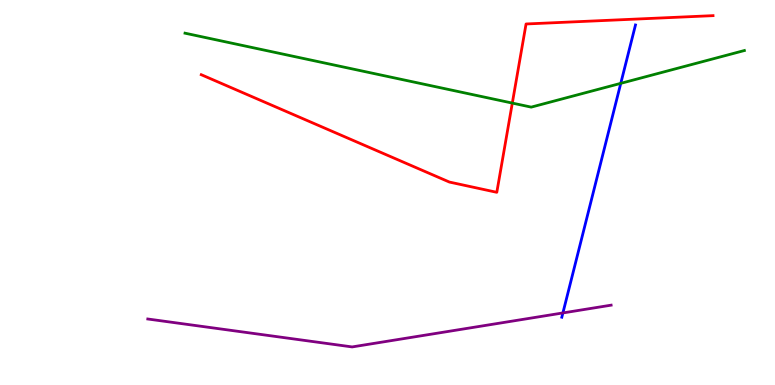[{'lines': ['blue', 'red'], 'intersections': []}, {'lines': ['green', 'red'], 'intersections': [{'x': 6.61, 'y': 7.32}]}, {'lines': ['purple', 'red'], 'intersections': []}, {'lines': ['blue', 'green'], 'intersections': [{'x': 8.01, 'y': 7.84}]}, {'lines': ['blue', 'purple'], 'intersections': [{'x': 7.26, 'y': 1.87}]}, {'lines': ['green', 'purple'], 'intersections': []}]